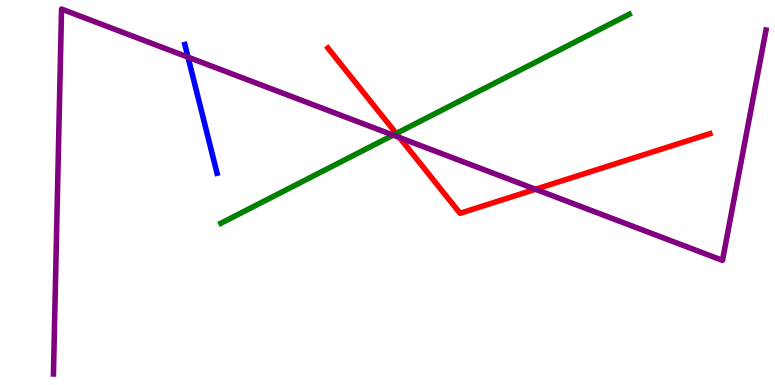[{'lines': ['blue', 'red'], 'intersections': []}, {'lines': ['green', 'red'], 'intersections': [{'x': 5.11, 'y': 6.53}]}, {'lines': ['purple', 'red'], 'intersections': [{'x': 5.15, 'y': 6.43}, {'x': 6.91, 'y': 5.08}]}, {'lines': ['blue', 'green'], 'intersections': []}, {'lines': ['blue', 'purple'], 'intersections': [{'x': 2.43, 'y': 8.52}]}, {'lines': ['green', 'purple'], 'intersections': [{'x': 5.07, 'y': 6.49}]}]